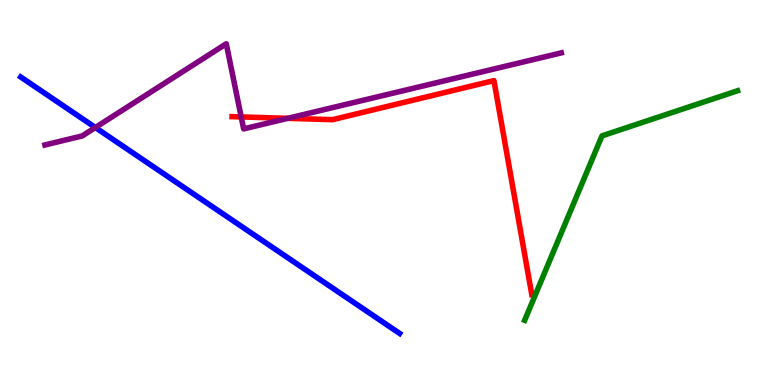[{'lines': ['blue', 'red'], 'intersections': []}, {'lines': ['green', 'red'], 'intersections': []}, {'lines': ['purple', 'red'], 'intersections': [{'x': 3.11, 'y': 6.96}, {'x': 3.71, 'y': 6.93}]}, {'lines': ['blue', 'green'], 'intersections': []}, {'lines': ['blue', 'purple'], 'intersections': [{'x': 1.23, 'y': 6.69}]}, {'lines': ['green', 'purple'], 'intersections': []}]